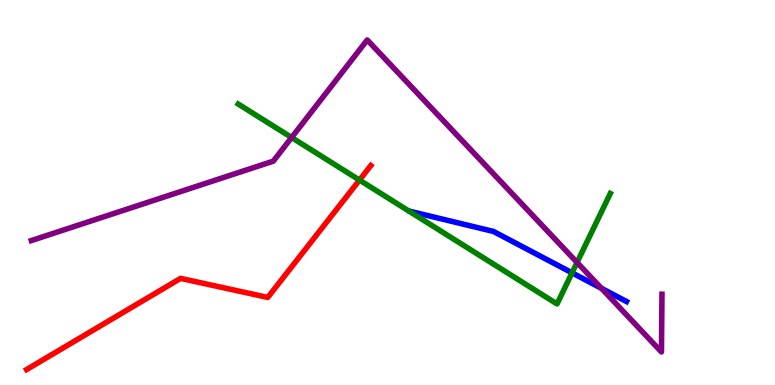[{'lines': ['blue', 'red'], 'intersections': []}, {'lines': ['green', 'red'], 'intersections': [{'x': 4.64, 'y': 5.32}]}, {'lines': ['purple', 'red'], 'intersections': []}, {'lines': ['blue', 'green'], 'intersections': [{'x': 7.38, 'y': 2.91}]}, {'lines': ['blue', 'purple'], 'intersections': [{'x': 7.76, 'y': 2.51}]}, {'lines': ['green', 'purple'], 'intersections': [{'x': 3.76, 'y': 6.43}, {'x': 7.45, 'y': 3.18}]}]